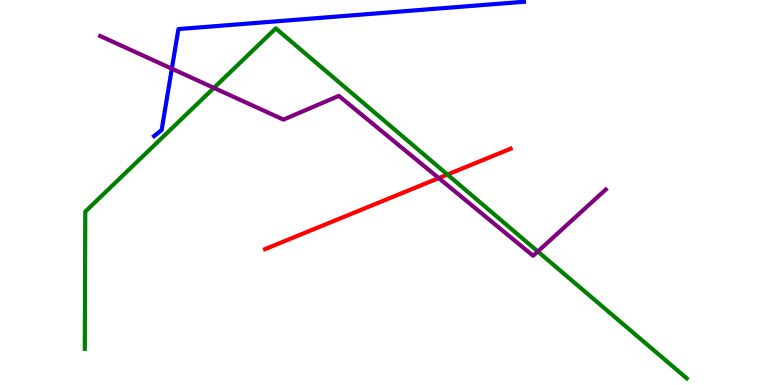[{'lines': ['blue', 'red'], 'intersections': []}, {'lines': ['green', 'red'], 'intersections': [{'x': 5.77, 'y': 5.47}]}, {'lines': ['purple', 'red'], 'intersections': [{'x': 5.66, 'y': 5.37}]}, {'lines': ['blue', 'green'], 'intersections': []}, {'lines': ['blue', 'purple'], 'intersections': [{'x': 2.22, 'y': 8.22}]}, {'lines': ['green', 'purple'], 'intersections': [{'x': 2.76, 'y': 7.72}, {'x': 6.94, 'y': 3.47}]}]